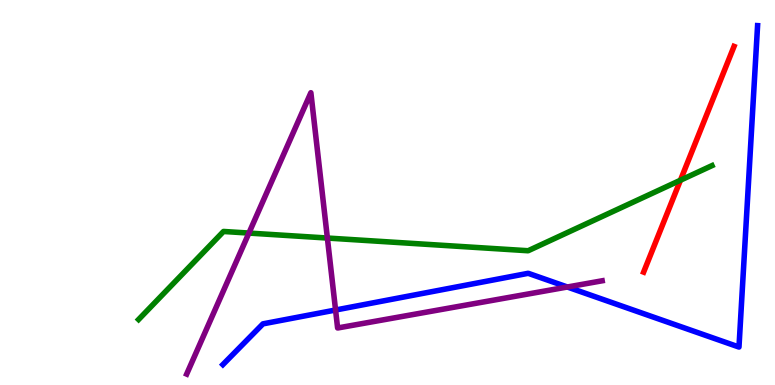[{'lines': ['blue', 'red'], 'intersections': []}, {'lines': ['green', 'red'], 'intersections': [{'x': 8.78, 'y': 5.32}]}, {'lines': ['purple', 'red'], 'intersections': []}, {'lines': ['blue', 'green'], 'intersections': []}, {'lines': ['blue', 'purple'], 'intersections': [{'x': 4.33, 'y': 1.95}, {'x': 7.32, 'y': 2.55}]}, {'lines': ['green', 'purple'], 'intersections': [{'x': 3.21, 'y': 3.95}, {'x': 4.22, 'y': 3.82}]}]